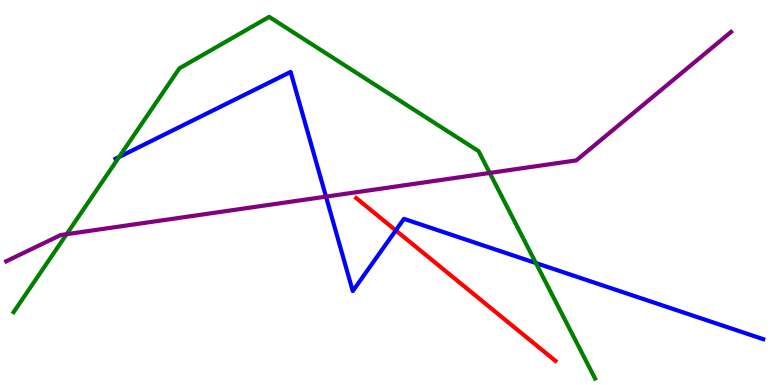[{'lines': ['blue', 'red'], 'intersections': [{'x': 5.11, 'y': 4.02}]}, {'lines': ['green', 'red'], 'intersections': []}, {'lines': ['purple', 'red'], 'intersections': []}, {'lines': ['blue', 'green'], 'intersections': [{'x': 1.54, 'y': 5.92}, {'x': 6.91, 'y': 3.17}]}, {'lines': ['blue', 'purple'], 'intersections': [{'x': 4.21, 'y': 4.89}]}, {'lines': ['green', 'purple'], 'intersections': [{'x': 0.86, 'y': 3.92}, {'x': 6.32, 'y': 5.51}]}]